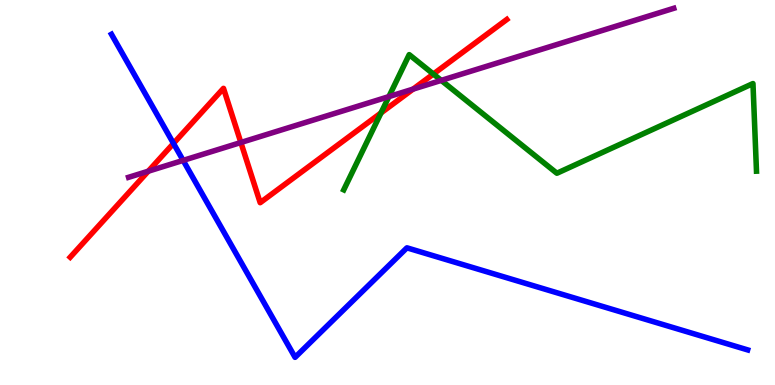[{'lines': ['blue', 'red'], 'intersections': [{'x': 2.24, 'y': 6.27}]}, {'lines': ['green', 'red'], 'intersections': [{'x': 4.92, 'y': 7.07}, {'x': 5.59, 'y': 8.08}]}, {'lines': ['purple', 'red'], 'intersections': [{'x': 1.91, 'y': 5.55}, {'x': 3.11, 'y': 6.3}, {'x': 5.33, 'y': 7.69}]}, {'lines': ['blue', 'green'], 'intersections': []}, {'lines': ['blue', 'purple'], 'intersections': [{'x': 2.36, 'y': 5.83}]}, {'lines': ['green', 'purple'], 'intersections': [{'x': 5.02, 'y': 7.49}, {'x': 5.69, 'y': 7.91}]}]